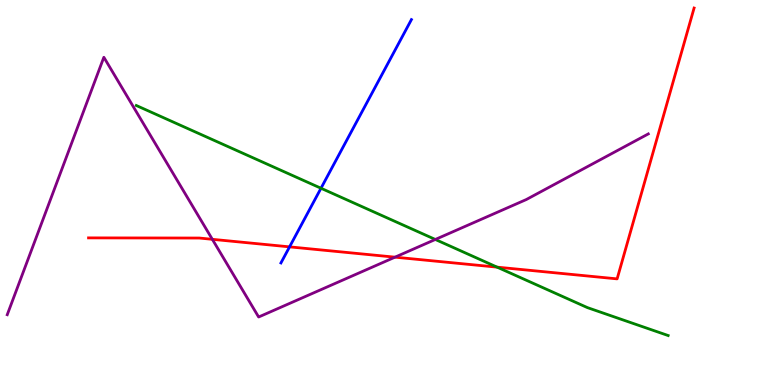[{'lines': ['blue', 'red'], 'intersections': [{'x': 3.74, 'y': 3.59}]}, {'lines': ['green', 'red'], 'intersections': [{'x': 6.41, 'y': 3.06}]}, {'lines': ['purple', 'red'], 'intersections': [{'x': 2.74, 'y': 3.78}, {'x': 5.1, 'y': 3.32}]}, {'lines': ['blue', 'green'], 'intersections': [{'x': 4.14, 'y': 5.11}]}, {'lines': ['blue', 'purple'], 'intersections': []}, {'lines': ['green', 'purple'], 'intersections': [{'x': 5.62, 'y': 3.78}]}]